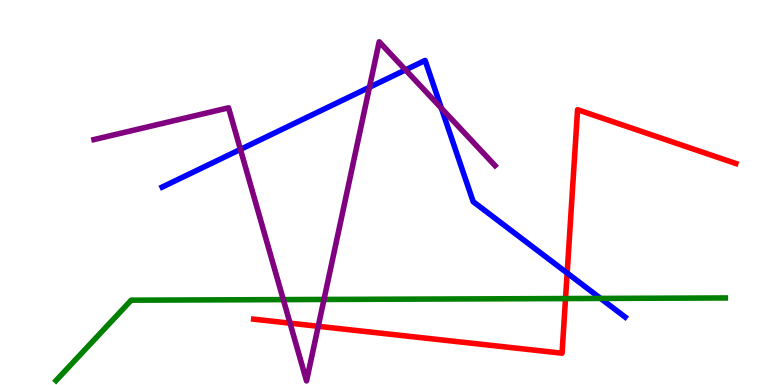[{'lines': ['blue', 'red'], 'intersections': [{'x': 7.32, 'y': 2.91}]}, {'lines': ['green', 'red'], 'intersections': [{'x': 7.3, 'y': 2.25}]}, {'lines': ['purple', 'red'], 'intersections': [{'x': 3.74, 'y': 1.61}, {'x': 4.11, 'y': 1.52}]}, {'lines': ['blue', 'green'], 'intersections': [{'x': 7.75, 'y': 2.25}]}, {'lines': ['blue', 'purple'], 'intersections': [{'x': 3.1, 'y': 6.12}, {'x': 4.77, 'y': 7.73}, {'x': 5.23, 'y': 8.18}, {'x': 5.7, 'y': 7.19}]}, {'lines': ['green', 'purple'], 'intersections': [{'x': 3.66, 'y': 2.22}, {'x': 4.18, 'y': 2.22}]}]